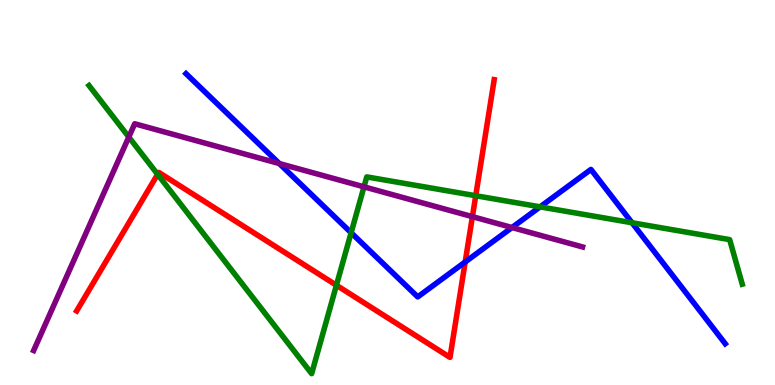[{'lines': ['blue', 'red'], 'intersections': [{'x': 6.0, 'y': 3.2}]}, {'lines': ['green', 'red'], 'intersections': [{'x': 2.03, 'y': 5.47}, {'x': 4.34, 'y': 2.59}, {'x': 6.14, 'y': 4.92}]}, {'lines': ['purple', 'red'], 'intersections': [{'x': 6.1, 'y': 4.37}]}, {'lines': ['blue', 'green'], 'intersections': [{'x': 4.53, 'y': 3.96}, {'x': 6.97, 'y': 4.63}, {'x': 8.16, 'y': 4.21}]}, {'lines': ['blue', 'purple'], 'intersections': [{'x': 3.6, 'y': 5.75}, {'x': 6.61, 'y': 4.09}]}, {'lines': ['green', 'purple'], 'intersections': [{'x': 1.66, 'y': 6.44}, {'x': 4.7, 'y': 5.15}]}]